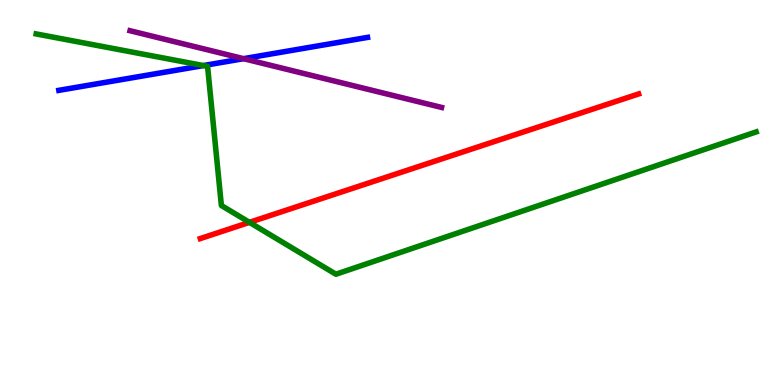[{'lines': ['blue', 'red'], 'intersections': []}, {'lines': ['green', 'red'], 'intersections': [{'x': 3.22, 'y': 4.22}]}, {'lines': ['purple', 'red'], 'intersections': []}, {'lines': ['blue', 'green'], 'intersections': [{'x': 2.62, 'y': 8.3}]}, {'lines': ['blue', 'purple'], 'intersections': [{'x': 3.14, 'y': 8.48}]}, {'lines': ['green', 'purple'], 'intersections': []}]